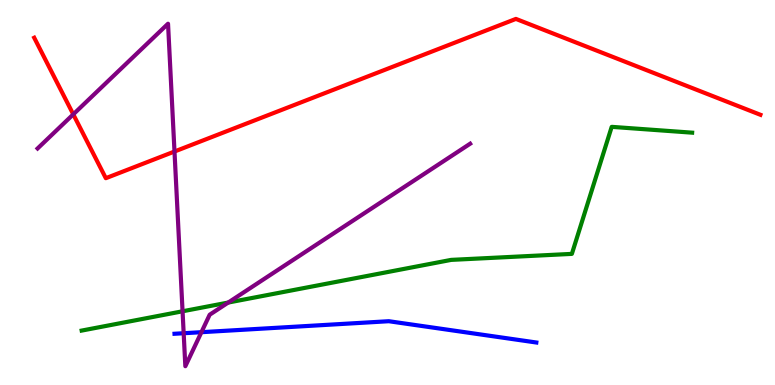[{'lines': ['blue', 'red'], 'intersections': []}, {'lines': ['green', 'red'], 'intersections': []}, {'lines': ['purple', 'red'], 'intersections': [{'x': 0.945, 'y': 7.03}, {'x': 2.25, 'y': 6.06}]}, {'lines': ['blue', 'green'], 'intersections': []}, {'lines': ['blue', 'purple'], 'intersections': [{'x': 2.37, 'y': 1.34}, {'x': 2.6, 'y': 1.37}]}, {'lines': ['green', 'purple'], 'intersections': [{'x': 2.36, 'y': 1.91}, {'x': 2.94, 'y': 2.14}]}]